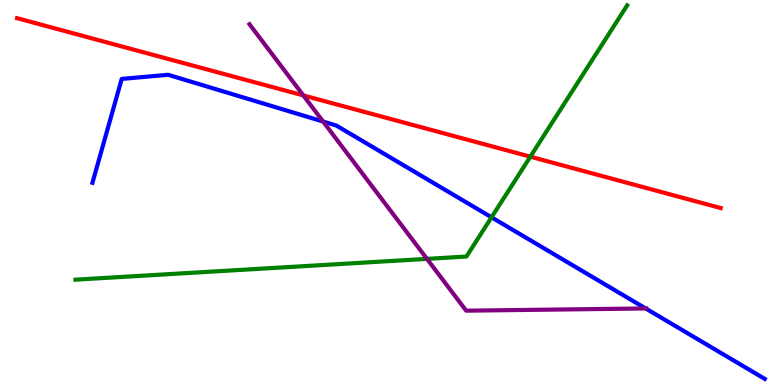[{'lines': ['blue', 'red'], 'intersections': []}, {'lines': ['green', 'red'], 'intersections': [{'x': 6.84, 'y': 5.93}]}, {'lines': ['purple', 'red'], 'intersections': [{'x': 3.91, 'y': 7.52}]}, {'lines': ['blue', 'green'], 'intersections': [{'x': 6.34, 'y': 4.36}]}, {'lines': ['blue', 'purple'], 'intersections': [{'x': 4.17, 'y': 6.84}, {'x': 8.33, 'y': 1.99}]}, {'lines': ['green', 'purple'], 'intersections': [{'x': 5.51, 'y': 3.28}]}]